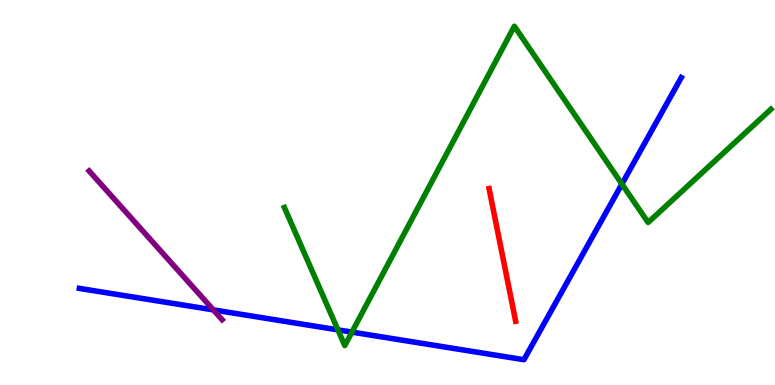[{'lines': ['blue', 'red'], 'intersections': []}, {'lines': ['green', 'red'], 'intersections': []}, {'lines': ['purple', 'red'], 'intersections': []}, {'lines': ['blue', 'green'], 'intersections': [{'x': 4.36, 'y': 1.43}, {'x': 4.54, 'y': 1.37}, {'x': 8.02, 'y': 5.22}]}, {'lines': ['blue', 'purple'], 'intersections': [{'x': 2.75, 'y': 1.95}]}, {'lines': ['green', 'purple'], 'intersections': []}]